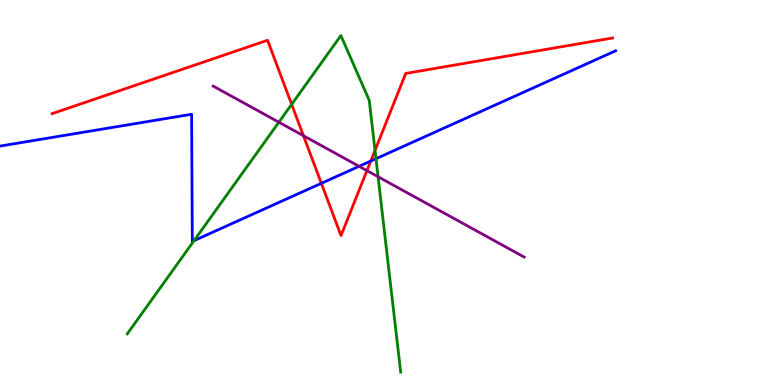[{'lines': ['blue', 'red'], 'intersections': [{'x': 4.15, 'y': 5.24}, {'x': 4.78, 'y': 5.82}]}, {'lines': ['green', 'red'], 'intersections': [{'x': 3.76, 'y': 7.29}, {'x': 4.84, 'y': 6.09}]}, {'lines': ['purple', 'red'], 'intersections': [{'x': 3.92, 'y': 6.47}, {'x': 4.73, 'y': 5.57}]}, {'lines': ['blue', 'green'], 'intersections': [{'x': 2.5, 'y': 3.75}, {'x': 4.85, 'y': 5.88}]}, {'lines': ['blue', 'purple'], 'intersections': [{'x': 4.63, 'y': 5.68}]}, {'lines': ['green', 'purple'], 'intersections': [{'x': 3.6, 'y': 6.83}, {'x': 4.88, 'y': 5.41}]}]